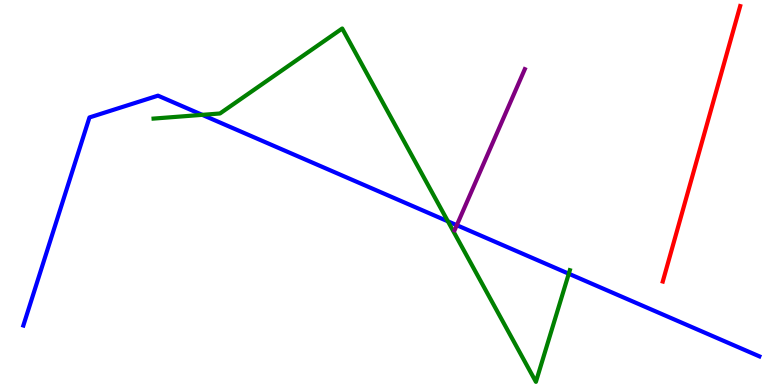[{'lines': ['blue', 'red'], 'intersections': []}, {'lines': ['green', 'red'], 'intersections': []}, {'lines': ['purple', 'red'], 'intersections': []}, {'lines': ['blue', 'green'], 'intersections': [{'x': 2.61, 'y': 7.02}, {'x': 5.78, 'y': 4.25}, {'x': 7.34, 'y': 2.89}]}, {'lines': ['blue', 'purple'], 'intersections': [{'x': 5.89, 'y': 4.15}]}, {'lines': ['green', 'purple'], 'intersections': []}]